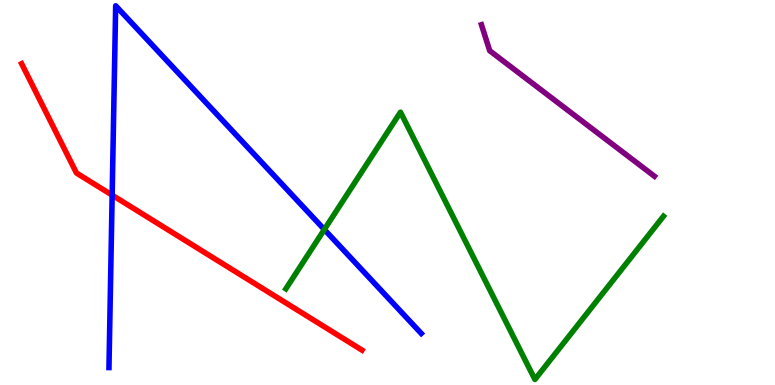[{'lines': ['blue', 'red'], 'intersections': [{'x': 1.45, 'y': 4.93}]}, {'lines': ['green', 'red'], 'intersections': []}, {'lines': ['purple', 'red'], 'intersections': []}, {'lines': ['blue', 'green'], 'intersections': [{'x': 4.18, 'y': 4.04}]}, {'lines': ['blue', 'purple'], 'intersections': []}, {'lines': ['green', 'purple'], 'intersections': []}]